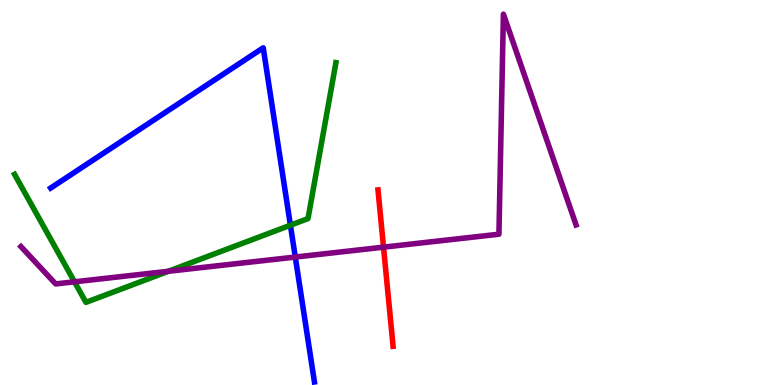[{'lines': ['blue', 'red'], 'intersections': []}, {'lines': ['green', 'red'], 'intersections': []}, {'lines': ['purple', 'red'], 'intersections': [{'x': 4.95, 'y': 3.58}]}, {'lines': ['blue', 'green'], 'intersections': [{'x': 3.75, 'y': 4.15}]}, {'lines': ['blue', 'purple'], 'intersections': [{'x': 3.81, 'y': 3.32}]}, {'lines': ['green', 'purple'], 'intersections': [{'x': 0.961, 'y': 2.68}, {'x': 2.17, 'y': 2.95}]}]